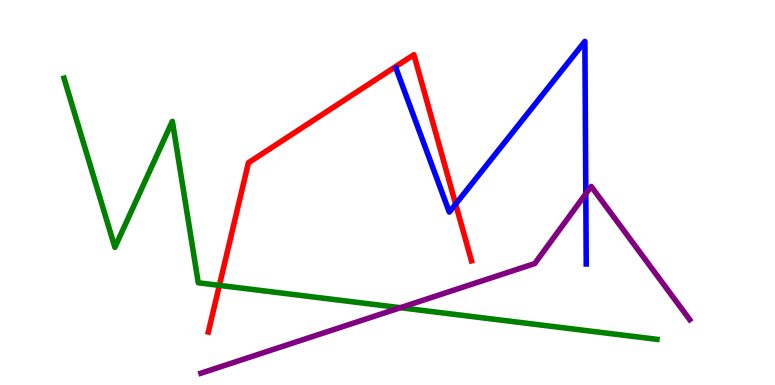[{'lines': ['blue', 'red'], 'intersections': [{'x': 5.88, 'y': 4.7}]}, {'lines': ['green', 'red'], 'intersections': [{'x': 2.83, 'y': 2.59}]}, {'lines': ['purple', 'red'], 'intersections': []}, {'lines': ['blue', 'green'], 'intersections': []}, {'lines': ['blue', 'purple'], 'intersections': [{'x': 7.56, 'y': 4.97}]}, {'lines': ['green', 'purple'], 'intersections': [{'x': 5.17, 'y': 2.01}]}]